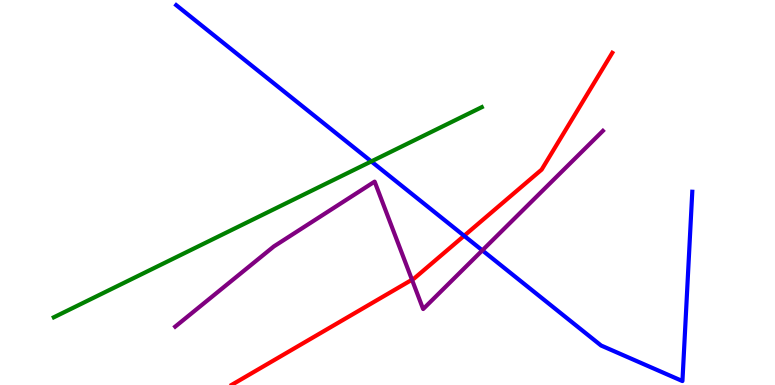[{'lines': ['blue', 'red'], 'intersections': [{'x': 5.99, 'y': 3.88}]}, {'lines': ['green', 'red'], 'intersections': []}, {'lines': ['purple', 'red'], 'intersections': [{'x': 5.32, 'y': 2.73}]}, {'lines': ['blue', 'green'], 'intersections': [{'x': 4.79, 'y': 5.81}]}, {'lines': ['blue', 'purple'], 'intersections': [{'x': 6.22, 'y': 3.5}]}, {'lines': ['green', 'purple'], 'intersections': []}]